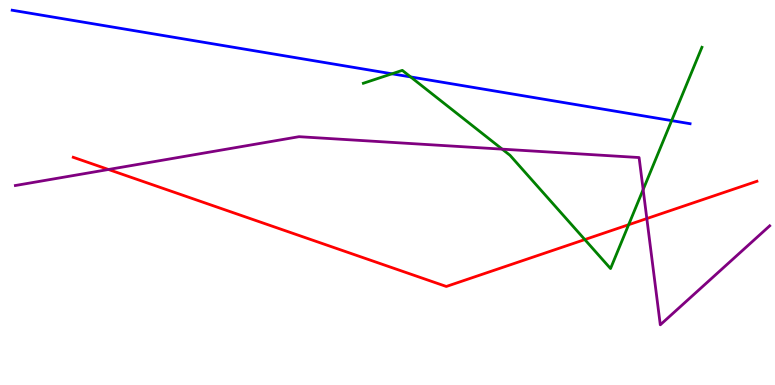[{'lines': ['blue', 'red'], 'intersections': []}, {'lines': ['green', 'red'], 'intersections': [{'x': 7.55, 'y': 3.78}, {'x': 8.11, 'y': 4.16}]}, {'lines': ['purple', 'red'], 'intersections': [{'x': 1.4, 'y': 5.6}, {'x': 8.35, 'y': 4.32}]}, {'lines': ['blue', 'green'], 'intersections': [{'x': 5.06, 'y': 8.08}, {'x': 5.3, 'y': 8.0}, {'x': 8.67, 'y': 6.87}]}, {'lines': ['blue', 'purple'], 'intersections': []}, {'lines': ['green', 'purple'], 'intersections': [{'x': 6.48, 'y': 6.13}, {'x': 8.3, 'y': 5.08}]}]